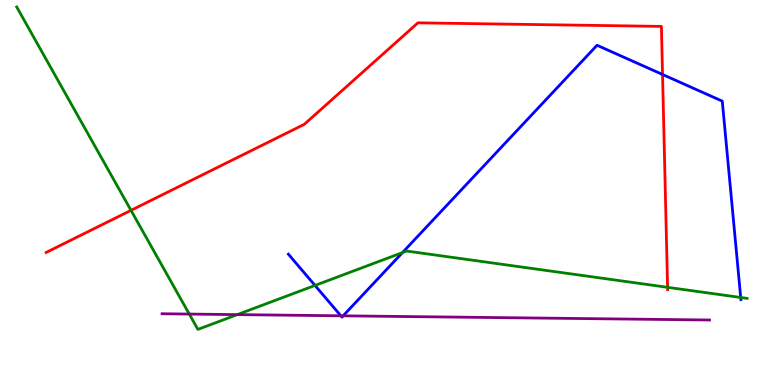[{'lines': ['blue', 'red'], 'intersections': [{'x': 8.55, 'y': 8.07}]}, {'lines': ['green', 'red'], 'intersections': [{'x': 1.69, 'y': 4.54}, {'x': 8.61, 'y': 2.54}]}, {'lines': ['purple', 'red'], 'intersections': []}, {'lines': ['blue', 'green'], 'intersections': [{'x': 4.06, 'y': 2.59}, {'x': 5.19, 'y': 3.44}, {'x': 9.56, 'y': 2.27}]}, {'lines': ['blue', 'purple'], 'intersections': [{'x': 4.4, 'y': 1.8}, {'x': 4.43, 'y': 1.8}]}, {'lines': ['green', 'purple'], 'intersections': [{'x': 2.44, 'y': 1.84}, {'x': 3.06, 'y': 1.83}]}]